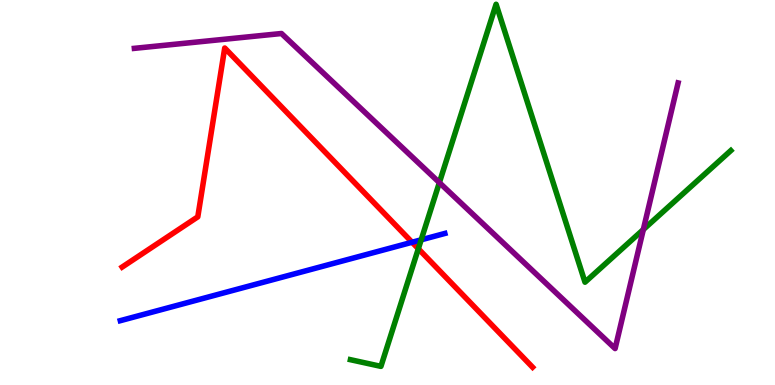[{'lines': ['blue', 'red'], 'intersections': [{'x': 5.32, 'y': 3.71}]}, {'lines': ['green', 'red'], 'intersections': [{'x': 5.4, 'y': 3.54}]}, {'lines': ['purple', 'red'], 'intersections': []}, {'lines': ['blue', 'green'], 'intersections': [{'x': 5.43, 'y': 3.77}]}, {'lines': ['blue', 'purple'], 'intersections': []}, {'lines': ['green', 'purple'], 'intersections': [{'x': 5.67, 'y': 5.26}, {'x': 8.3, 'y': 4.04}]}]